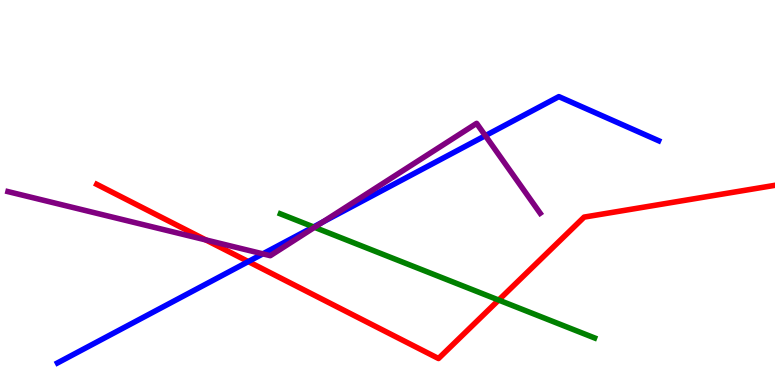[{'lines': ['blue', 'red'], 'intersections': [{'x': 3.2, 'y': 3.21}]}, {'lines': ['green', 'red'], 'intersections': [{'x': 6.43, 'y': 2.21}]}, {'lines': ['purple', 'red'], 'intersections': [{'x': 2.66, 'y': 3.77}]}, {'lines': ['blue', 'green'], 'intersections': [{'x': 4.05, 'y': 4.11}]}, {'lines': ['blue', 'purple'], 'intersections': [{'x': 3.39, 'y': 3.41}, {'x': 4.16, 'y': 4.23}, {'x': 6.26, 'y': 6.48}]}, {'lines': ['green', 'purple'], 'intersections': [{'x': 4.06, 'y': 4.1}]}]